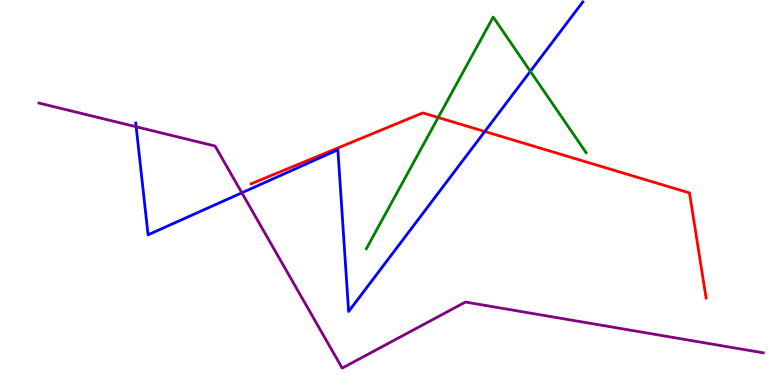[{'lines': ['blue', 'red'], 'intersections': [{'x': 6.26, 'y': 6.58}]}, {'lines': ['green', 'red'], 'intersections': [{'x': 5.65, 'y': 6.95}]}, {'lines': ['purple', 'red'], 'intersections': []}, {'lines': ['blue', 'green'], 'intersections': [{'x': 6.84, 'y': 8.15}]}, {'lines': ['blue', 'purple'], 'intersections': [{'x': 1.76, 'y': 6.71}, {'x': 3.12, 'y': 4.99}]}, {'lines': ['green', 'purple'], 'intersections': []}]